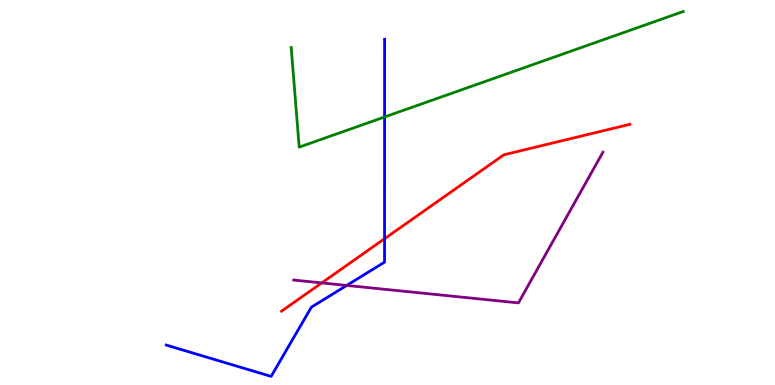[{'lines': ['blue', 'red'], 'intersections': [{'x': 4.96, 'y': 3.8}]}, {'lines': ['green', 'red'], 'intersections': []}, {'lines': ['purple', 'red'], 'intersections': [{'x': 4.15, 'y': 2.65}]}, {'lines': ['blue', 'green'], 'intersections': [{'x': 4.96, 'y': 6.96}]}, {'lines': ['blue', 'purple'], 'intersections': [{'x': 4.47, 'y': 2.59}]}, {'lines': ['green', 'purple'], 'intersections': []}]